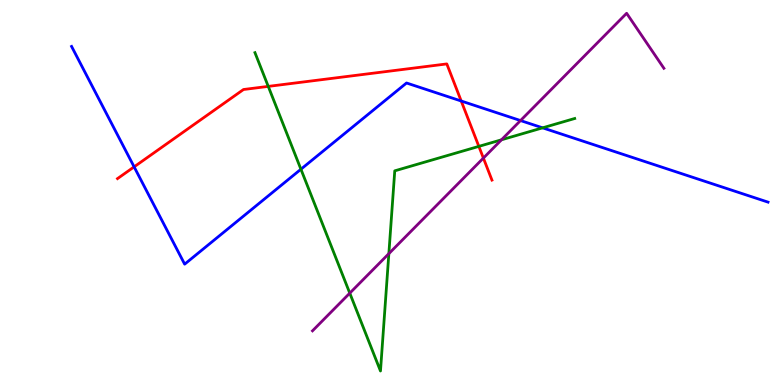[{'lines': ['blue', 'red'], 'intersections': [{'x': 1.73, 'y': 5.67}, {'x': 5.95, 'y': 7.38}]}, {'lines': ['green', 'red'], 'intersections': [{'x': 3.46, 'y': 7.76}, {'x': 6.18, 'y': 6.2}]}, {'lines': ['purple', 'red'], 'intersections': [{'x': 6.24, 'y': 5.89}]}, {'lines': ['blue', 'green'], 'intersections': [{'x': 3.88, 'y': 5.6}, {'x': 7.0, 'y': 6.68}]}, {'lines': ['blue', 'purple'], 'intersections': [{'x': 6.72, 'y': 6.87}]}, {'lines': ['green', 'purple'], 'intersections': [{'x': 4.51, 'y': 2.39}, {'x': 5.02, 'y': 3.41}, {'x': 6.47, 'y': 6.37}]}]